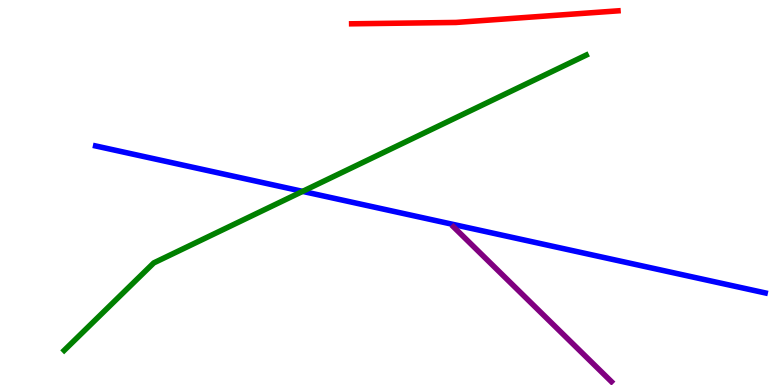[{'lines': ['blue', 'red'], 'intersections': []}, {'lines': ['green', 'red'], 'intersections': []}, {'lines': ['purple', 'red'], 'intersections': []}, {'lines': ['blue', 'green'], 'intersections': [{'x': 3.9, 'y': 5.03}]}, {'lines': ['blue', 'purple'], 'intersections': []}, {'lines': ['green', 'purple'], 'intersections': []}]